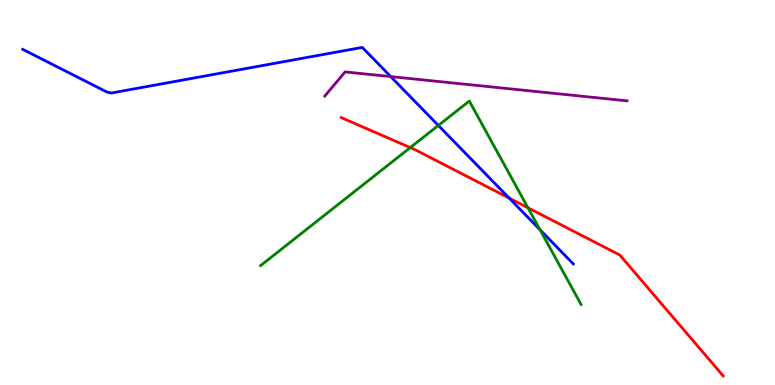[{'lines': ['blue', 'red'], 'intersections': [{'x': 6.57, 'y': 4.86}]}, {'lines': ['green', 'red'], 'intersections': [{'x': 5.29, 'y': 6.17}, {'x': 6.81, 'y': 4.6}]}, {'lines': ['purple', 'red'], 'intersections': []}, {'lines': ['blue', 'green'], 'intersections': [{'x': 5.66, 'y': 6.74}, {'x': 6.97, 'y': 4.03}]}, {'lines': ['blue', 'purple'], 'intersections': [{'x': 5.04, 'y': 8.01}]}, {'lines': ['green', 'purple'], 'intersections': []}]